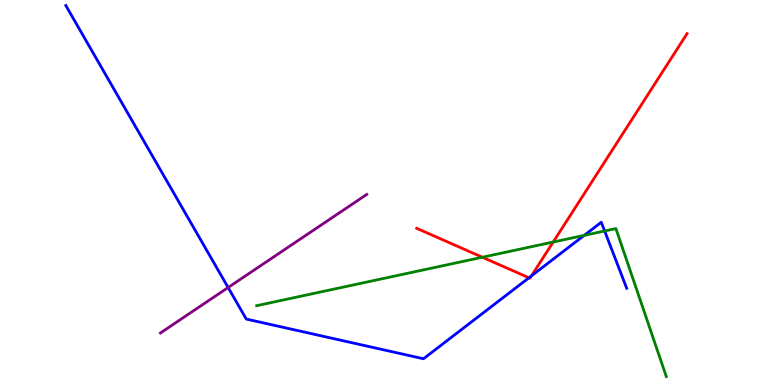[{'lines': ['blue', 'red'], 'intersections': [{'x': 6.83, 'y': 2.78}, {'x': 6.86, 'y': 2.83}]}, {'lines': ['green', 'red'], 'intersections': [{'x': 6.22, 'y': 3.32}, {'x': 7.14, 'y': 3.71}]}, {'lines': ['purple', 'red'], 'intersections': []}, {'lines': ['blue', 'green'], 'intersections': [{'x': 7.54, 'y': 3.89}, {'x': 7.8, 'y': 4.0}]}, {'lines': ['blue', 'purple'], 'intersections': [{'x': 2.94, 'y': 2.53}]}, {'lines': ['green', 'purple'], 'intersections': []}]